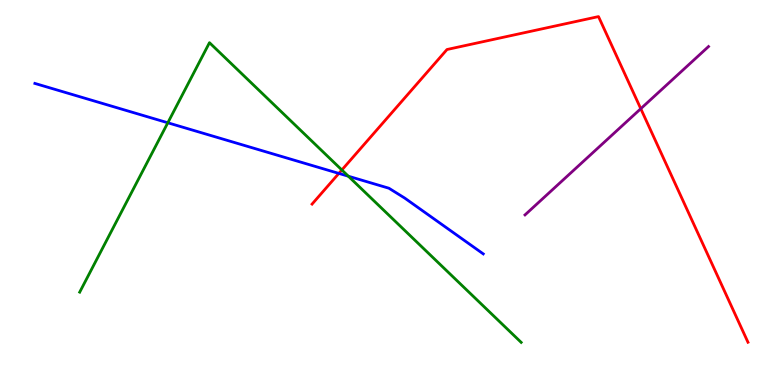[{'lines': ['blue', 'red'], 'intersections': [{'x': 4.37, 'y': 5.5}]}, {'lines': ['green', 'red'], 'intersections': [{'x': 4.41, 'y': 5.59}]}, {'lines': ['purple', 'red'], 'intersections': [{'x': 8.27, 'y': 7.18}]}, {'lines': ['blue', 'green'], 'intersections': [{'x': 2.17, 'y': 6.81}, {'x': 4.49, 'y': 5.42}]}, {'lines': ['blue', 'purple'], 'intersections': []}, {'lines': ['green', 'purple'], 'intersections': []}]